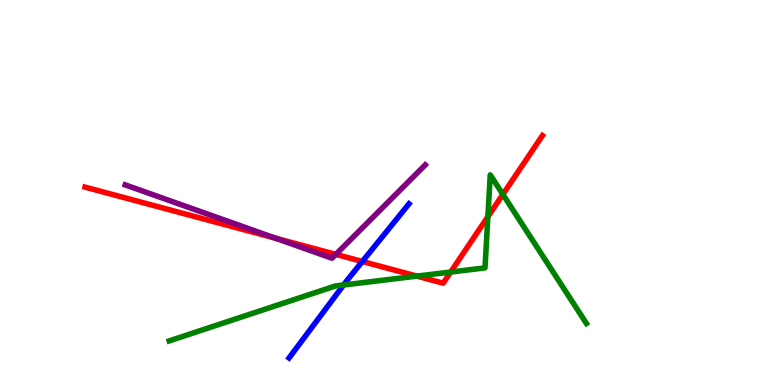[{'lines': ['blue', 'red'], 'intersections': [{'x': 4.68, 'y': 3.21}]}, {'lines': ['green', 'red'], 'intersections': [{'x': 5.38, 'y': 2.83}, {'x': 5.82, 'y': 2.93}, {'x': 6.3, 'y': 4.37}, {'x': 6.49, 'y': 4.95}]}, {'lines': ['purple', 'red'], 'intersections': [{'x': 3.56, 'y': 3.81}, {'x': 4.33, 'y': 3.39}]}, {'lines': ['blue', 'green'], 'intersections': [{'x': 4.43, 'y': 2.6}]}, {'lines': ['blue', 'purple'], 'intersections': []}, {'lines': ['green', 'purple'], 'intersections': []}]